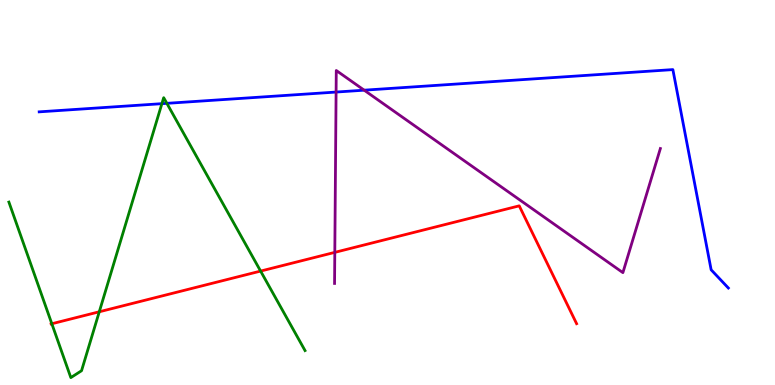[{'lines': ['blue', 'red'], 'intersections': []}, {'lines': ['green', 'red'], 'intersections': [{'x': 0.669, 'y': 1.59}, {'x': 1.28, 'y': 1.9}, {'x': 3.36, 'y': 2.96}]}, {'lines': ['purple', 'red'], 'intersections': [{'x': 4.32, 'y': 3.45}]}, {'lines': ['blue', 'green'], 'intersections': [{'x': 2.09, 'y': 7.31}, {'x': 2.15, 'y': 7.32}]}, {'lines': ['blue', 'purple'], 'intersections': [{'x': 4.34, 'y': 7.61}, {'x': 4.7, 'y': 7.66}]}, {'lines': ['green', 'purple'], 'intersections': []}]